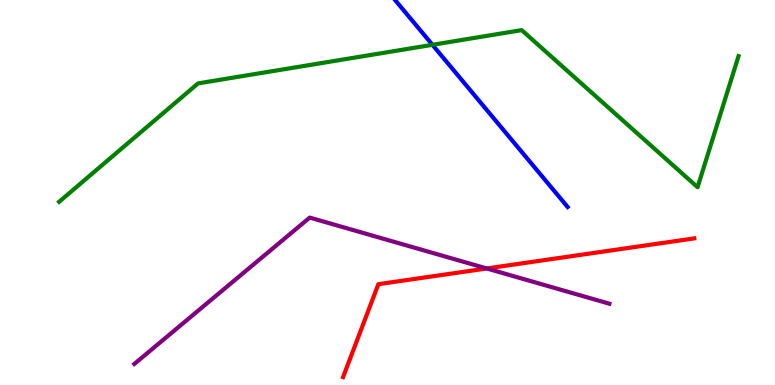[{'lines': ['blue', 'red'], 'intersections': []}, {'lines': ['green', 'red'], 'intersections': []}, {'lines': ['purple', 'red'], 'intersections': [{'x': 6.28, 'y': 3.03}]}, {'lines': ['blue', 'green'], 'intersections': [{'x': 5.58, 'y': 8.84}]}, {'lines': ['blue', 'purple'], 'intersections': []}, {'lines': ['green', 'purple'], 'intersections': []}]